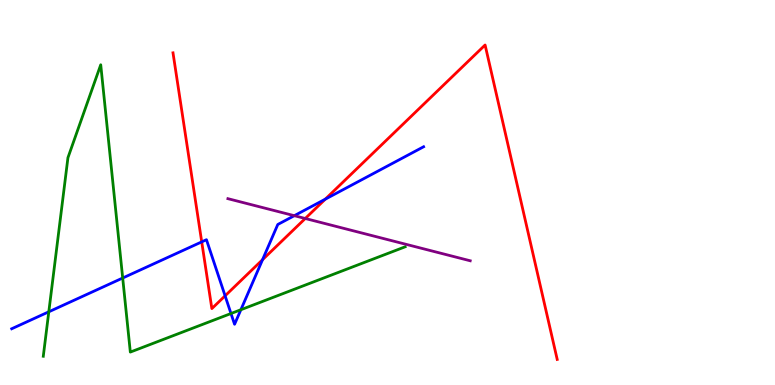[{'lines': ['blue', 'red'], 'intersections': [{'x': 2.6, 'y': 3.72}, {'x': 2.9, 'y': 2.32}, {'x': 3.39, 'y': 3.25}, {'x': 4.2, 'y': 4.83}]}, {'lines': ['green', 'red'], 'intersections': []}, {'lines': ['purple', 'red'], 'intersections': [{'x': 3.94, 'y': 4.32}]}, {'lines': ['blue', 'green'], 'intersections': [{'x': 0.63, 'y': 1.9}, {'x': 1.58, 'y': 2.78}, {'x': 2.98, 'y': 1.86}, {'x': 3.11, 'y': 1.96}]}, {'lines': ['blue', 'purple'], 'intersections': [{'x': 3.8, 'y': 4.4}]}, {'lines': ['green', 'purple'], 'intersections': []}]